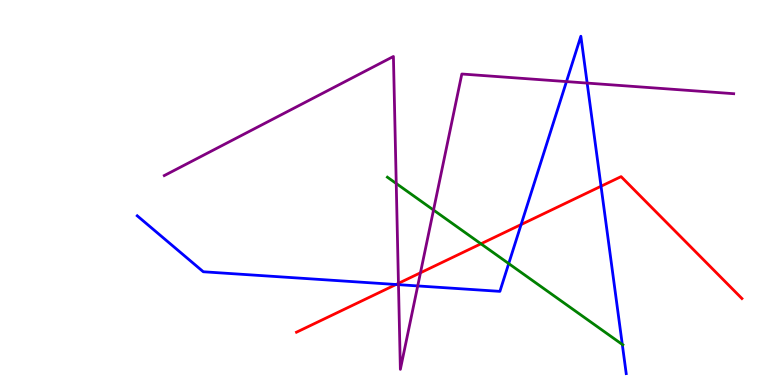[{'lines': ['blue', 'red'], 'intersections': [{'x': 5.11, 'y': 2.61}, {'x': 6.72, 'y': 4.17}, {'x': 7.76, 'y': 5.16}]}, {'lines': ['green', 'red'], 'intersections': [{'x': 6.21, 'y': 3.67}]}, {'lines': ['purple', 'red'], 'intersections': [{'x': 5.14, 'y': 2.64}, {'x': 5.43, 'y': 2.91}]}, {'lines': ['blue', 'green'], 'intersections': [{'x': 6.56, 'y': 3.15}, {'x': 8.03, 'y': 1.05}]}, {'lines': ['blue', 'purple'], 'intersections': [{'x': 5.14, 'y': 2.61}, {'x': 5.39, 'y': 2.57}, {'x': 7.31, 'y': 7.88}, {'x': 7.58, 'y': 7.84}]}, {'lines': ['green', 'purple'], 'intersections': [{'x': 5.11, 'y': 5.23}, {'x': 5.59, 'y': 4.54}]}]